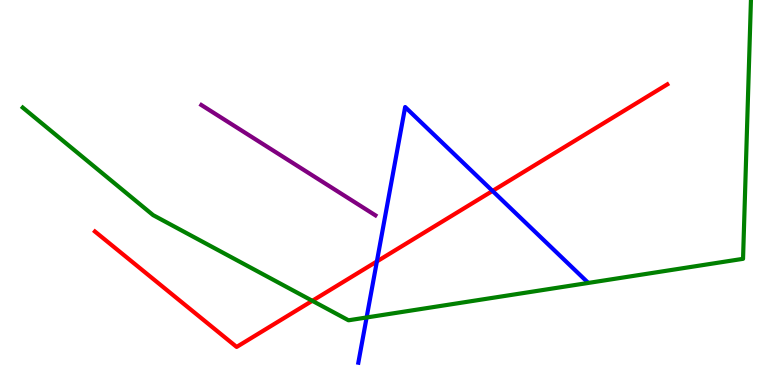[{'lines': ['blue', 'red'], 'intersections': [{'x': 4.86, 'y': 3.21}, {'x': 6.36, 'y': 5.04}]}, {'lines': ['green', 'red'], 'intersections': [{'x': 4.03, 'y': 2.19}]}, {'lines': ['purple', 'red'], 'intersections': []}, {'lines': ['blue', 'green'], 'intersections': [{'x': 4.73, 'y': 1.75}]}, {'lines': ['blue', 'purple'], 'intersections': []}, {'lines': ['green', 'purple'], 'intersections': []}]